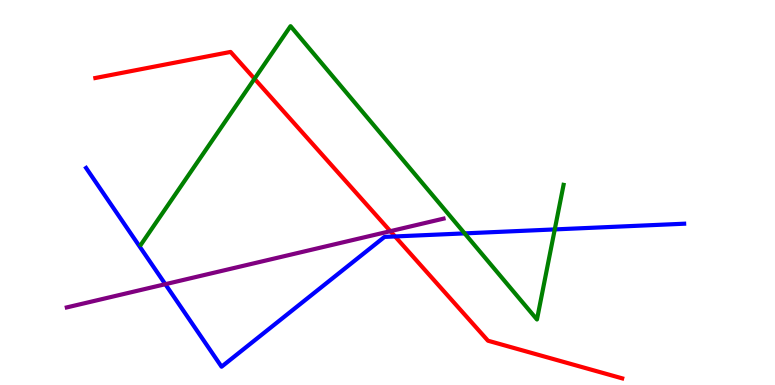[{'lines': ['blue', 'red'], 'intersections': [{'x': 5.1, 'y': 3.86}]}, {'lines': ['green', 'red'], 'intersections': [{'x': 3.28, 'y': 7.95}]}, {'lines': ['purple', 'red'], 'intersections': [{'x': 5.04, 'y': 4.0}]}, {'lines': ['blue', 'green'], 'intersections': [{'x': 6.0, 'y': 3.94}, {'x': 7.16, 'y': 4.04}]}, {'lines': ['blue', 'purple'], 'intersections': [{'x': 2.13, 'y': 2.62}]}, {'lines': ['green', 'purple'], 'intersections': []}]